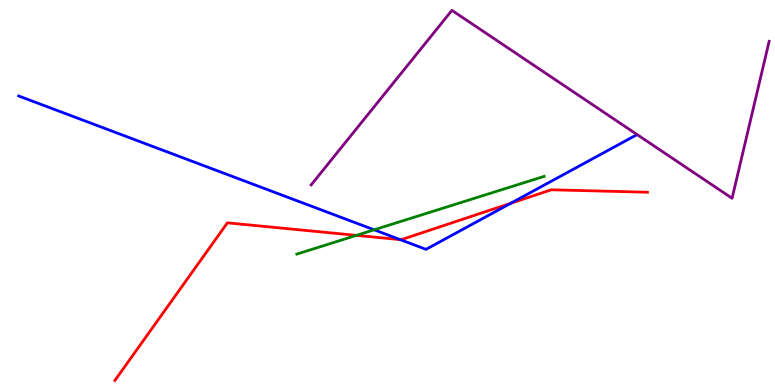[{'lines': ['blue', 'red'], 'intersections': [{'x': 5.16, 'y': 3.78}, {'x': 6.59, 'y': 4.72}]}, {'lines': ['green', 'red'], 'intersections': [{'x': 4.6, 'y': 3.89}]}, {'lines': ['purple', 'red'], 'intersections': []}, {'lines': ['blue', 'green'], 'intersections': [{'x': 4.83, 'y': 4.03}]}, {'lines': ['blue', 'purple'], 'intersections': []}, {'lines': ['green', 'purple'], 'intersections': []}]